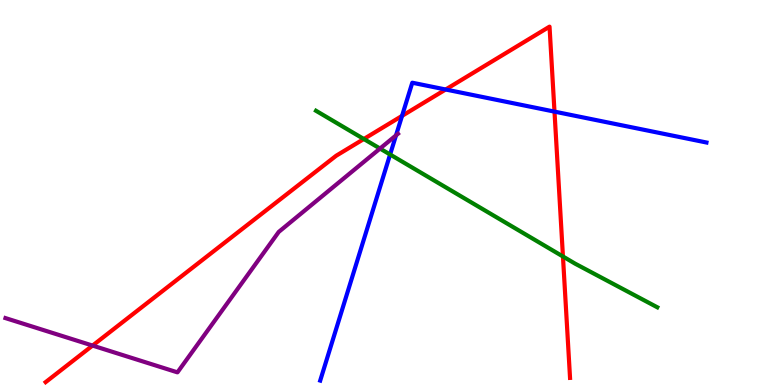[{'lines': ['blue', 'red'], 'intersections': [{'x': 5.19, 'y': 6.99}, {'x': 5.75, 'y': 7.68}, {'x': 7.15, 'y': 7.1}]}, {'lines': ['green', 'red'], 'intersections': [{'x': 4.69, 'y': 6.39}, {'x': 7.26, 'y': 3.34}]}, {'lines': ['purple', 'red'], 'intersections': [{'x': 1.19, 'y': 1.02}]}, {'lines': ['blue', 'green'], 'intersections': [{'x': 5.03, 'y': 5.99}]}, {'lines': ['blue', 'purple'], 'intersections': [{'x': 5.11, 'y': 6.48}]}, {'lines': ['green', 'purple'], 'intersections': [{'x': 4.9, 'y': 6.14}]}]